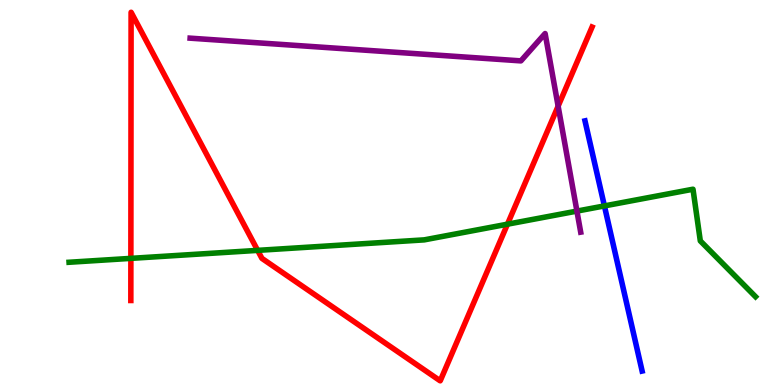[{'lines': ['blue', 'red'], 'intersections': []}, {'lines': ['green', 'red'], 'intersections': [{'x': 1.69, 'y': 3.29}, {'x': 3.32, 'y': 3.5}, {'x': 6.55, 'y': 4.18}]}, {'lines': ['purple', 'red'], 'intersections': [{'x': 7.2, 'y': 7.24}]}, {'lines': ['blue', 'green'], 'intersections': [{'x': 7.8, 'y': 4.65}]}, {'lines': ['blue', 'purple'], 'intersections': []}, {'lines': ['green', 'purple'], 'intersections': [{'x': 7.44, 'y': 4.52}]}]